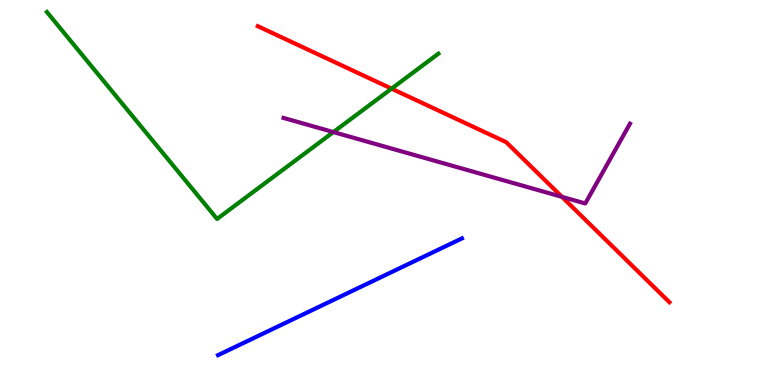[{'lines': ['blue', 'red'], 'intersections': []}, {'lines': ['green', 'red'], 'intersections': [{'x': 5.05, 'y': 7.7}]}, {'lines': ['purple', 'red'], 'intersections': [{'x': 7.25, 'y': 4.89}]}, {'lines': ['blue', 'green'], 'intersections': []}, {'lines': ['blue', 'purple'], 'intersections': []}, {'lines': ['green', 'purple'], 'intersections': [{'x': 4.3, 'y': 6.57}]}]